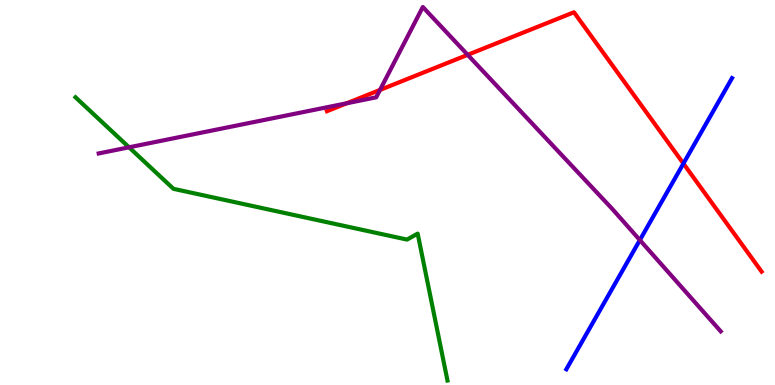[{'lines': ['blue', 'red'], 'intersections': [{'x': 8.82, 'y': 5.75}]}, {'lines': ['green', 'red'], 'intersections': []}, {'lines': ['purple', 'red'], 'intersections': [{'x': 4.47, 'y': 7.32}, {'x': 4.9, 'y': 7.66}, {'x': 6.03, 'y': 8.58}]}, {'lines': ['blue', 'green'], 'intersections': []}, {'lines': ['blue', 'purple'], 'intersections': [{'x': 8.26, 'y': 3.76}]}, {'lines': ['green', 'purple'], 'intersections': [{'x': 1.66, 'y': 6.17}]}]